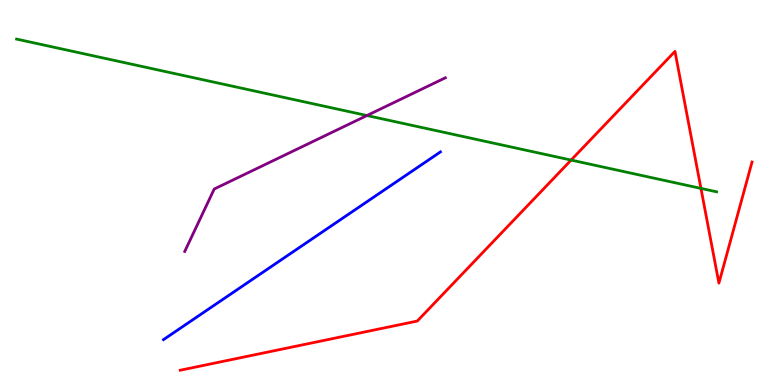[{'lines': ['blue', 'red'], 'intersections': []}, {'lines': ['green', 'red'], 'intersections': [{'x': 7.37, 'y': 5.84}, {'x': 9.04, 'y': 5.11}]}, {'lines': ['purple', 'red'], 'intersections': []}, {'lines': ['blue', 'green'], 'intersections': []}, {'lines': ['blue', 'purple'], 'intersections': []}, {'lines': ['green', 'purple'], 'intersections': [{'x': 4.73, 'y': 7.0}]}]